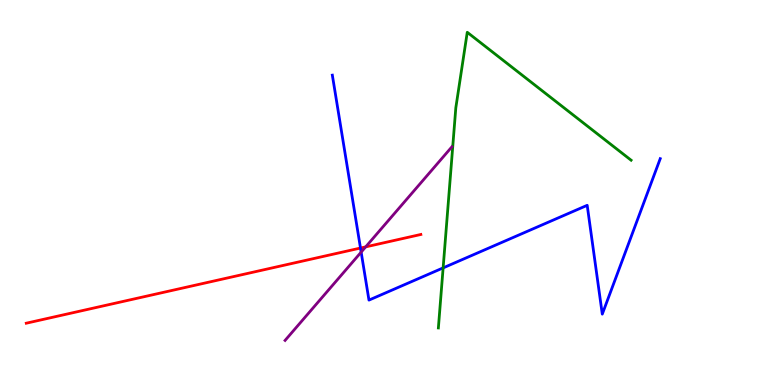[{'lines': ['blue', 'red'], 'intersections': [{'x': 4.65, 'y': 3.56}]}, {'lines': ['green', 'red'], 'intersections': []}, {'lines': ['purple', 'red'], 'intersections': [{'x': 4.72, 'y': 3.59}]}, {'lines': ['blue', 'green'], 'intersections': [{'x': 5.72, 'y': 3.04}]}, {'lines': ['blue', 'purple'], 'intersections': [{'x': 4.66, 'y': 3.45}]}, {'lines': ['green', 'purple'], 'intersections': []}]